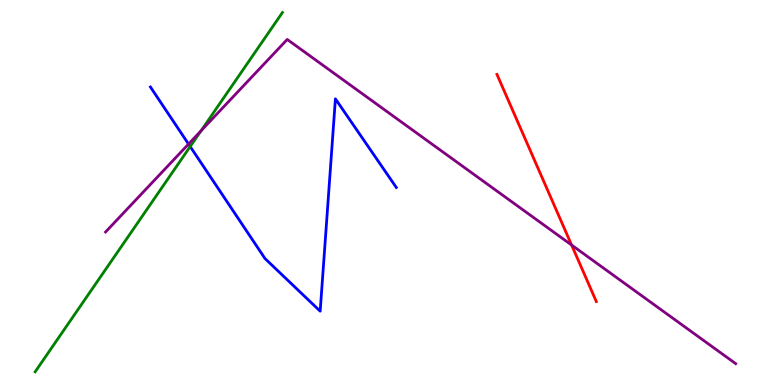[{'lines': ['blue', 'red'], 'intersections': []}, {'lines': ['green', 'red'], 'intersections': []}, {'lines': ['purple', 'red'], 'intersections': [{'x': 7.38, 'y': 3.64}]}, {'lines': ['blue', 'green'], 'intersections': [{'x': 2.45, 'y': 6.19}]}, {'lines': ['blue', 'purple'], 'intersections': [{'x': 2.43, 'y': 6.26}]}, {'lines': ['green', 'purple'], 'intersections': [{'x': 2.59, 'y': 6.6}]}]